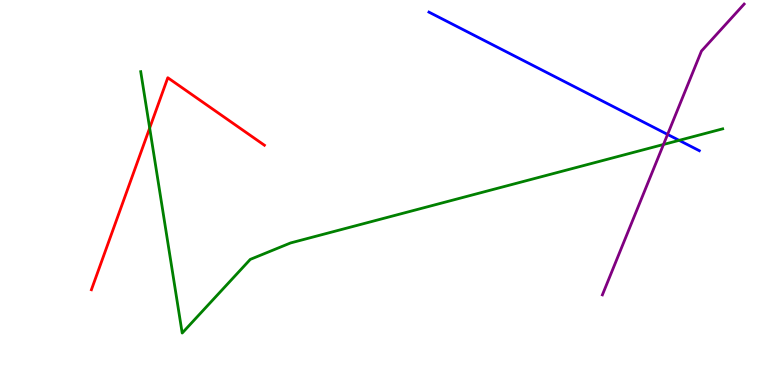[{'lines': ['blue', 'red'], 'intersections': []}, {'lines': ['green', 'red'], 'intersections': [{'x': 1.93, 'y': 6.67}]}, {'lines': ['purple', 'red'], 'intersections': []}, {'lines': ['blue', 'green'], 'intersections': [{'x': 8.76, 'y': 6.35}]}, {'lines': ['blue', 'purple'], 'intersections': [{'x': 8.61, 'y': 6.51}]}, {'lines': ['green', 'purple'], 'intersections': [{'x': 8.56, 'y': 6.25}]}]